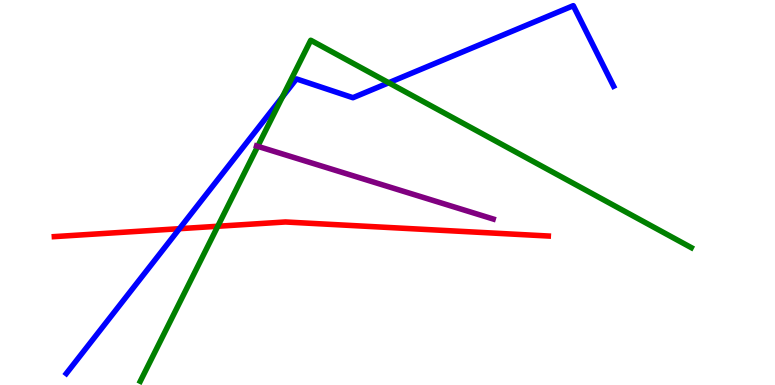[{'lines': ['blue', 'red'], 'intersections': [{'x': 2.32, 'y': 4.06}]}, {'lines': ['green', 'red'], 'intersections': [{'x': 2.81, 'y': 4.12}]}, {'lines': ['purple', 'red'], 'intersections': []}, {'lines': ['blue', 'green'], 'intersections': [{'x': 3.65, 'y': 7.49}, {'x': 5.02, 'y': 7.85}]}, {'lines': ['blue', 'purple'], 'intersections': []}, {'lines': ['green', 'purple'], 'intersections': [{'x': 3.33, 'y': 6.2}]}]